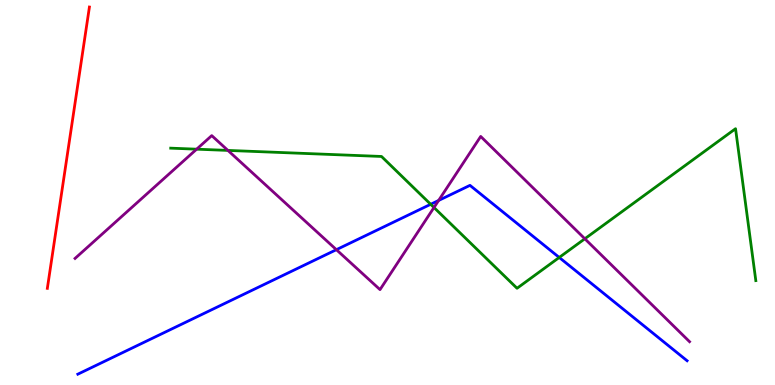[{'lines': ['blue', 'red'], 'intersections': []}, {'lines': ['green', 'red'], 'intersections': []}, {'lines': ['purple', 'red'], 'intersections': []}, {'lines': ['blue', 'green'], 'intersections': [{'x': 5.56, 'y': 4.69}, {'x': 7.22, 'y': 3.31}]}, {'lines': ['blue', 'purple'], 'intersections': [{'x': 4.34, 'y': 3.51}, {'x': 5.66, 'y': 4.79}]}, {'lines': ['green', 'purple'], 'intersections': [{'x': 2.54, 'y': 6.13}, {'x': 2.94, 'y': 6.09}, {'x': 5.6, 'y': 4.61}, {'x': 7.55, 'y': 3.8}]}]